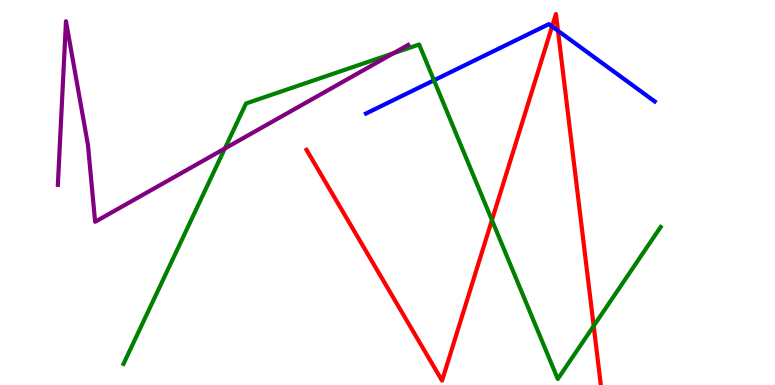[{'lines': ['blue', 'red'], 'intersections': [{'x': 7.12, 'y': 9.31}, {'x': 7.2, 'y': 9.2}]}, {'lines': ['green', 'red'], 'intersections': [{'x': 6.35, 'y': 4.28}, {'x': 7.66, 'y': 1.53}]}, {'lines': ['purple', 'red'], 'intersections': []}, {'lines': ['blue', 'green'], 'intersections': [{'x': 5.6, 'y': 7.91}]}, {'lines': ['blue', 'purple'], 'intersections': []}, {'lines': ['green', 'purple'], 'intersections': [{'x': 2.9, 'y': 6.14}, {'x': 5.08, 'y': 8.62}]}]